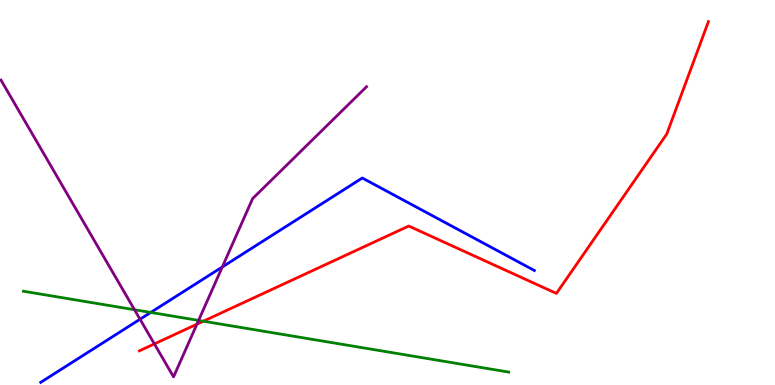[{'lines': ['blue', 'red'], 'intersections': []}, {'lines': ['green', 'red'], 'intersections': [{'x': 2.62, 'y': 1.66}]}, {'lines': ['purple', 'red'], 'intersections': [{'x': 1.99, 'y': 1.07}, {'x': 2.54, 'y': 1.58}]}, {'lines': ['blue', 'green'], 'intersections': [{'x': 1.94, 'y': 1.88}]}, {'lines': ['blue', 'purple'], 'intersections': [{'x': 1.81, 'y': 1.71}, {'x': 2.87, 'y': 3.07}]}, {'lines': ['green', 'purple'], 'intersections': [{'x': 1.74, 'y': 1.95}, {'x': 2.56, 'y': 1.68}]}]